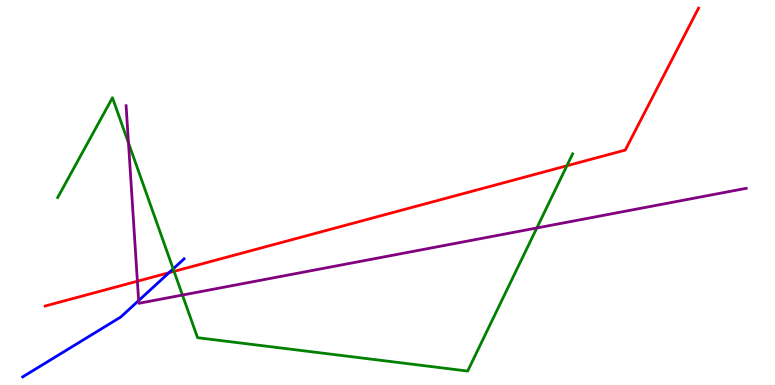[{'lines': ['blue', 'red'], 'intersections': [{'x': 2.18, 'y': 2.92}]}, {'lines': ['green', 'red'], 'intersections': [{'x': 2.25, 'y': 2.95}, {'x': 7.31, 'y': 5.69}]}, {'lines': ['purple', 'red'], 'intersections': [{'x': 1.77, 'y': 2.7}]}, {'lines': ['blue', 'green'], 'intersections': [{'x': 2.23, 'y': 3.02}]}, {'lines': ['blue', 'purple'], 'intersections': [{'x': 1.79, 'y': 2.19}]}, {'lines': ['green', 'purple'], 'intersections': [{'x': 1.66, 'y': 6.29}, {'x': 2.35, 'y': 2.34}, {'x': 6.93, 'y': 4.08}]}]